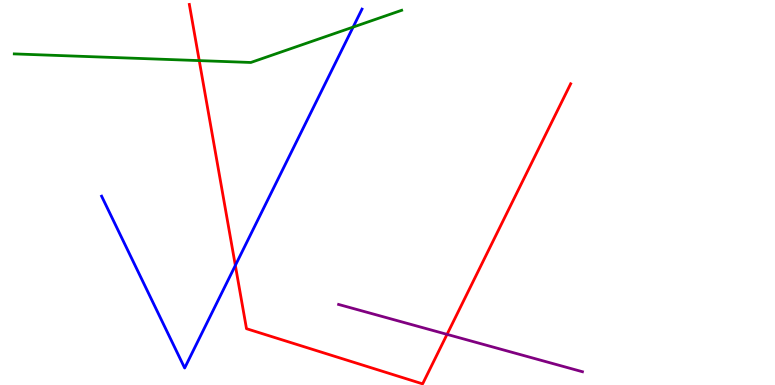[{'lines': ['blue', 'red'], 'intersections': [{'x': 3.04, 'y': 3.11}]}, {'lines': ['green', 'red'], 'intersections': [{'x': 2.57, 'y': 8.43}]}, {'lines': ['purple', 'red'], 'intersections': [{'x': 5.77, 'y': 1.32}]}, {'lines': ['blue', 'green'], 'intersections': [{'x': 4.56, 'y': 9.3}]}, {'lines': ['blue', 'purple'], 'intersections': []}, {'lines': ['green', 'purple'], 'intersections': []}]